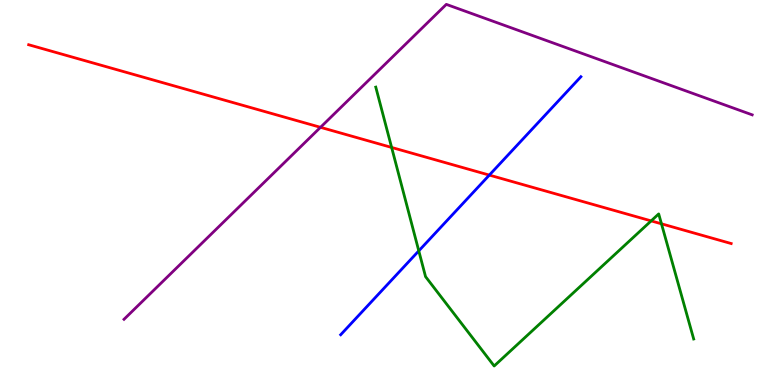[{'lines': ['blue', 'red'], 'intersections': [{'x': 6.31, 'y': 5.45}]}, {'lines': ['green', 'red'], 'intersections': [{'x': 5.05, 'y': 6.17}, {'x': 8.4, 'y': 4.26}, {'x': 8.54, 'y': 4.19}]}, {'lines': ['purple', 'red'], 'intersections': [{'x': 4.14, 'y': 6.69}]}, {'lines': ['blue', 'green'], 'intersections': [{'x': 5.4, 'y': 3.48}]}, {'lines': ['blue', 'purple'], 'intersections': []}, {'lines': ['green', 'purple'], 'intersections': []}]